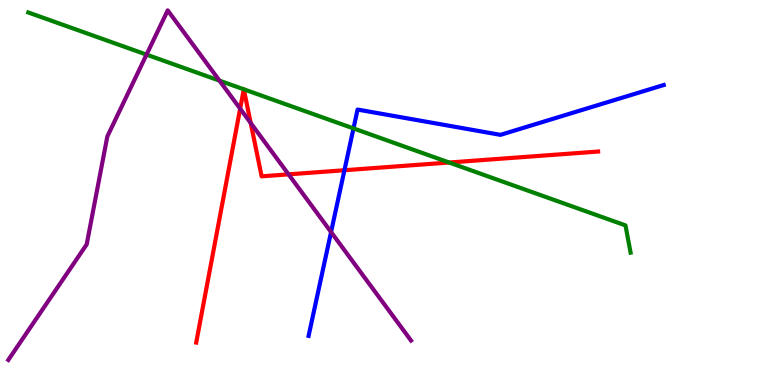[{'lines': ['blue', 'red'], 'intersections': [{'x': 4.44, 'y': 5.58}]}, {'lines': ['green', 'red'], 'intersections': [{'x': 3.15, 'y': 7.68}, {'x': 3.15, 'y': 7.68}, {'x': 5.8, 'y': 5.78}]}, {'lines': ['purple', 'red'], 'intersections': [{'x': 3.1, 'y': 7.18}, {'x': 3.24, 'y': 6.8}, {'x': 3.72, 'y': 5.47}]}, {'lines': ['blue', 'green'], 'intersections': [{'x': 4.56, 'y': 6.66}]}, {'lines': ['blue', 'purple'], 'intersections': [{'x': 4.27, 'y': 3.97}]}, {'lines': ['green', 'purple'], 'intersections': [{'x': 1.89, 'y': 8.58}, {'x': 2.83, 'y': 7.91}]}]